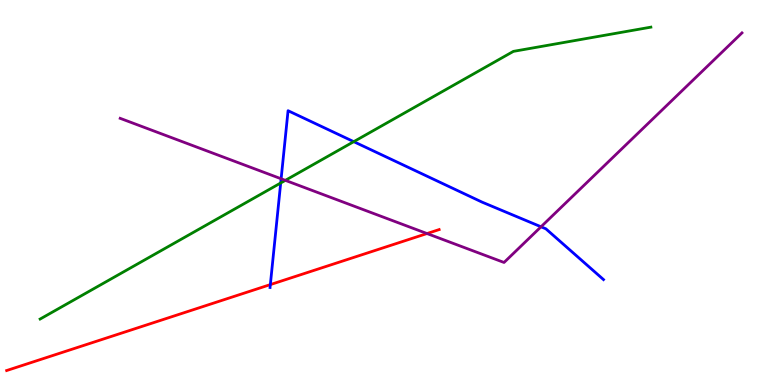[{'lines': ['blue', 'red'], 'intersections': [{'x': 3.49, 'y': 2.61}]}, {'lines': ['green', 'red'], 'intersections': []}, {'lines': ['purple', 'red'], 'intersections': [{'x': 5.51, 'y': 3.93}]}, {'lines': ['blue', 'green'], 'intersections': [{'x': 3.62, 'y': 5.25}, {'x': 4.56, 'y': 6.32}]}, {'lines': ['blue', 'purple'], 'intersections': [{'x': 3.63, 'y': 5.36}, {'x': 6.98, 'y': 4.11}]}, {'lines': ['green', 'purple'], 'intersections': [{'x': 3.68, 'y': 5.32}]}]